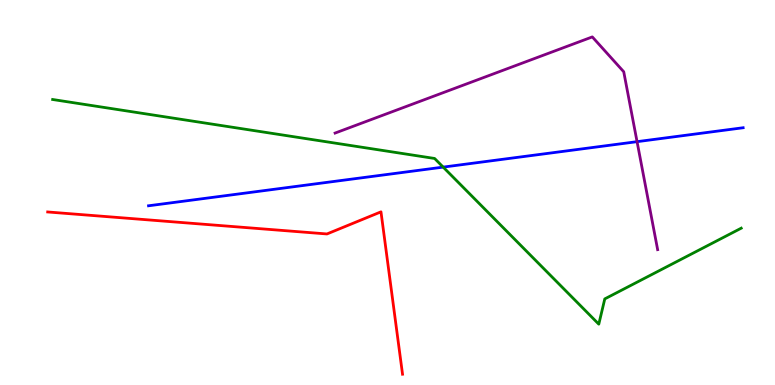[{'lines': ['blue', 'red'], 'intersections': []}, {'lines': ['green', 'red'], 'intersections': []}, {'lines': ['purple', 'red'], 'intersections': []}, {'lines': ['blue', 'green'], 'intersections': [{'x': 5.72, 'y': 5.66}]}, {'lines': ['blue', 'purple'], 'intersections': [{'x': 8.22, 'y': 6.32}]}, {'lines': ['green', 'purple'], 'intersections': []}]